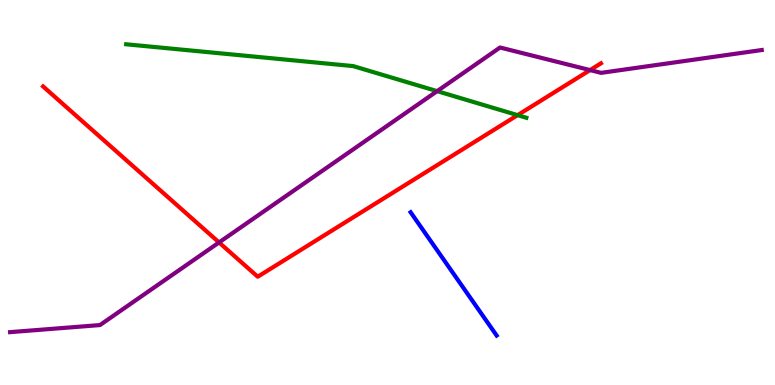[{'lines': ['blue', 'red'], 'intersections': []}, {'lines': ['green', 'red'], 'intersections': [{'x': 6.68, 'y': 7.01}]}, {'lines': ['purple', 'red'], 'intersections': [{'x': 2.83, 'y': 3.7}, {'x': 7.61, 'y': 8.18}]}, {'lines': ['blue', 'green'], 'intersections': []}, {'lines': ['blue', 'purple'], 'intersections': []}, {'lines': ['green', 'purple'], 'intersections': [{'x': 5.64, 'y': 7.63}]}]